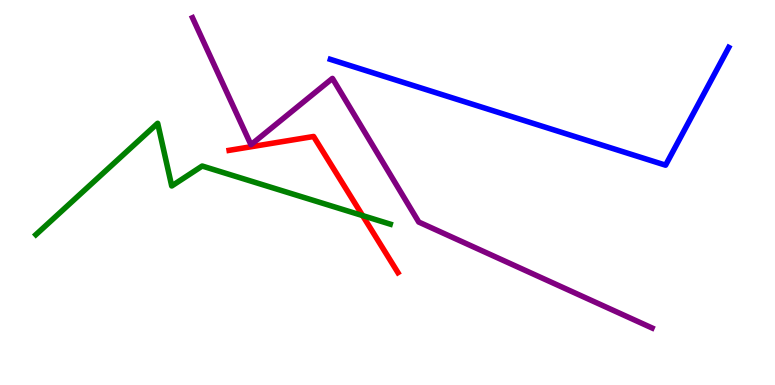[{'lines': ['blue', 'red'], 'intersections': []}, {'lines': ['green', 'red'], 'intersections': [{'x': 4.68, 'y': 4.4}]}, {'lines': ['purple', 'red'], 'intersections': []}, {'lines': ['blue', 'green'], 'intersections': []}, {'lines': ['blue', 'purple'], 'intersections': []}, {'lines': ['green', 'purple'], 'intersections': []}]